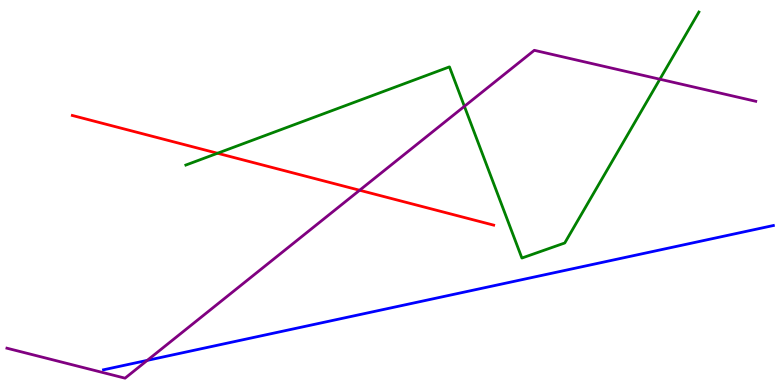[{'lines': ['blue', 'red'], 'intersections': []}, {'lines': ['green', 'red'], 'intersections': [{'x': 2.81, 'y': 6.02}]}, {'lines': ['purple', 'red'], 'intersections': [{'x': 4.64, 'y': 5.06}]}, {'lines': ['blue', 'green'], 'intersections': []}, {'lines': ['blue', 'purple'], 'intersections': [{'x': 1.9, 'y': 0.64}]}, {'lines': ['green', 'purple'], 'intersections': [{'x': 5.99, 'y': 7.24}, {'x': 8.51, 'y': 7.94}]}]